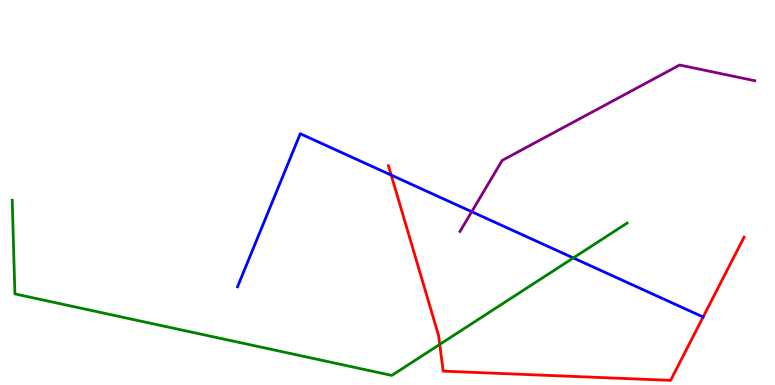[{'lines': ['blue', 'red'], 'intersections': [{'x': 5.05, 'y': 5.45}, {'x': 9.07, 'y': 1.77}]}, {'lines': ['green', 'red'], 'intersections': [{'x': 5.67, 'y': 1.05}]}, {'lines': ['purple', 'red'], 'intersections': []}, {'lines': ['blue', 'green'], 'intersections': [{'x': 7.4, 'y': 3.3}]}, {'lines': ['blue', 'purple'], 'intersections': [{'x': 6.09, 'y': 4.5}]}, {'lines': ['green', 'purple'], 'intersections': []}]